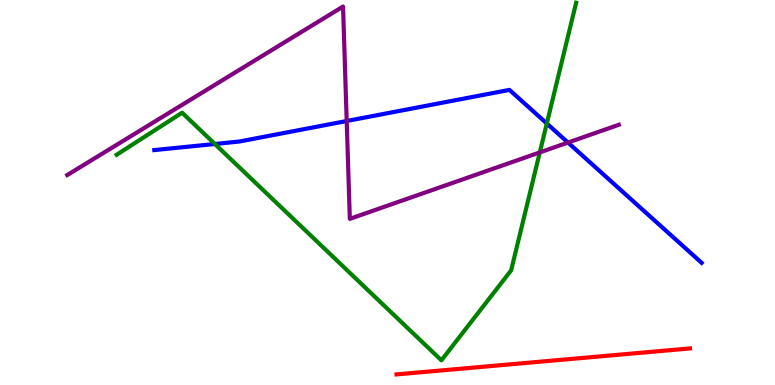[{'lines': ['blue', 'red'], 'intersections': []}, {'lines': ['green', 'red'], 'intersections': []}, {'lines': ['purple', 'red'], 'intersections': []}, {'lines': ['blue', 'green'], 'intersections': [{'x': 2.77, 'y': 6.26}, {'x': 7.06, 'y': 6.79}]}, {'lines': ['blue', 'purple'], 'intersections': [{'x': 4.47, 'y': 6.86}, {'x': 7.33, 'y': 6.3}]}, {'lines': ['green', 'purple'], 'intersections': [{'x': 6.96, 'y': 6.04}]}]